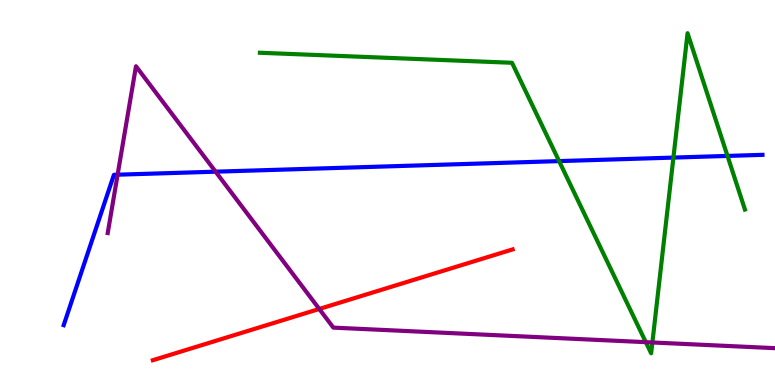[{'lines': ['blue', 'red'], 'intersections': []}, {'lines': ['green', 'red'], 'intersections': []}, {'lines': ['purple', 'red'], 'intersections': [{'x': 4.12, 'y': 1.98}]}, {'lines': ['blue', 'green'], 'intersections': [{'x': 7.21, 'y': 5.82}, {'x': 8.69, 'y': 5.91}, {'x': 9.39, 'y': 5.95}]}, {'lines': ['blue', 'purple'], 'intersections': [{'x': 1.52, 'y': 5.46}, {'x': 2.78, 'y': 5.54}]}, {'lines': ['green', 'purple'], 'intersections': [{'x': 8.33, 'y': 1.11}, {'x': 8.42, 'y': 1.1}]}]